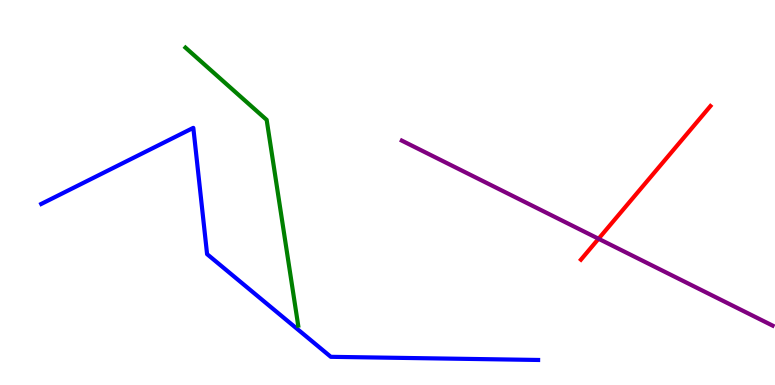[{'lines': ['blue', 'red'], 'intersections': []}, {'lines': ['green', 'red'], 'intersections': []}, {'lines': ['purple', 'red'], 'intersections': [{'x': 7.72, 'y': 3.8}]}, {'lines': ['blue', 'green'], 'intersections': []}, {'lines': ['blue', 'purple'], 'intersections': []}, {'lines': ['green', 'purple'], 'intersections': []}]